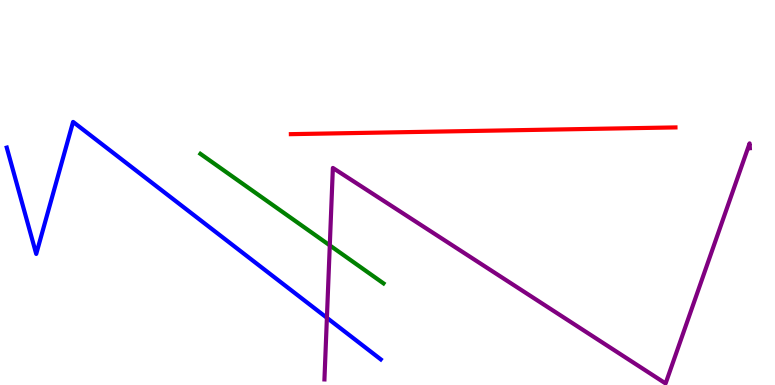[{'lines': ['blue', 'red'], 'intersections': []}, {'lines': ['green', 'red'], 'intersections': []}, {'lines': ['purple', 'red'], 'intersections': []}, {'lines': ['blue', 'green'], 'intersections': []}, {'lines': ['blue', 'purple'], 'intersections': [{'x': 4.22, 'y': 1.75}]}, {'lines': ['green', 'purple'], 'intersections': [{'x': 4.26, 'y': 3.63}]}]